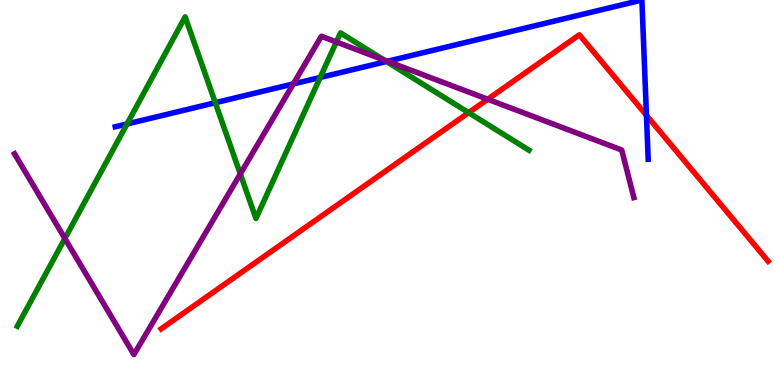[{'lines': ['blue', 'red'], 'intersections': [{'x': 8.34, 'y': 7.01}]}, {'lines': ['green', 'red'], 'intersections': [{'x': 6.05, 'y': 7.07}]}, {'lines': ['purple', 'red'], 'intersections': [{'x': 6.29, 'y': 7.42}]}, {'lines': ['blue', 'green'], 'intersections': [{'x': 1.64, 'y': 6.78}, {'x': 2.78, 'y': 7.33}, {'x': 4.13, 'y': 7.99}, {'x': 4.99, 'y': 8.4}]}, {'lines': ['blue', 'purple'], 'intersections': [{'x': 3.78, 'y': 7.82}, {'x': 5.0, 'y': 8.41}]}, {'lines': ['green', 'purple'], 'intersections': [{'x': 0.837, 'y': 3.81}, {'x': 3.1, 'y': 5.48}, {'x': 4.34, 'y': 8.91}, {'x': 4.96, 'y': 8.44}]}]